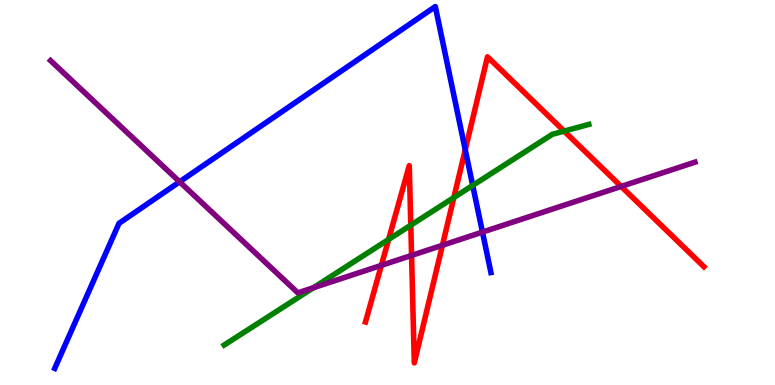[{'lines': ['blue', 'red'], 'intersections': [{'x': 6.0, 'y': 6.11}]}, {'lines': ['green', 'red'], 'intersections': [{'x': 5.01, 'y': 3.78}, {'x': 5.3, 'y': 4.15}, {'x': 5.86, 'y': 4.87}, {'x': 7.28, 'y': 6.59}]}, {'lines': ['purple', 'red'], 'intersections': [{'x': 4.92, 'y': 3.11}, {'x': 5.31, 'y': 3.37}, {'x': 5.71, 'y': 3.63}, {'x': 8.02, 'y': 5.16}]}, {'lines': ['blue', 'green'], 'intersections': [{'x': 6.1, 'y': 5.18}]}, {'lines': ['blue', 'purple'], 'intersections': [{'x': 2.32, 'y': 5.28}, {'x': 6.23, 'y': 3.97}]}, {'lines': ['green', 'purple'], 'intersections': [{'x': 4.04, 'y': 2.53}]}]